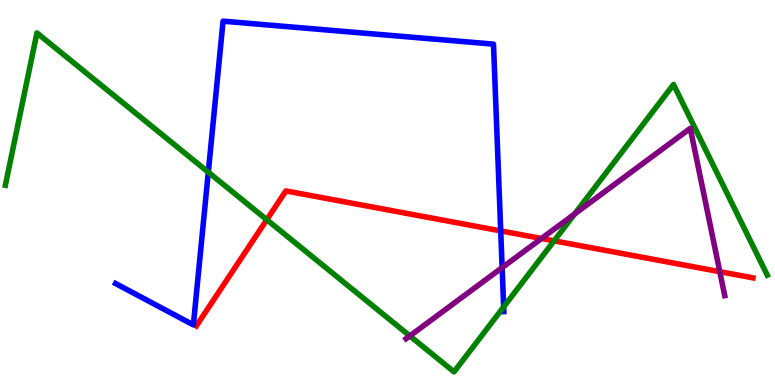[{'lines': ['blue', 'red'], 'intersections': [{'x': 6.46, 'y': 4.0}]}, {'lines': ['green', 'red'], 'intersections': [{'x': 3.44, 'y': 4.29}, {'x': 7.15, 'y': 3.74}]}, {'lines': ['purple', 'red'], 'intersections': [{'x': 6.99, 'y': 3.81}, {'x': 9.29, 'y': 2.94}]}, {'lines': ['blue', 'green'], 'intersections': [{'x': 2.69, 'y': 5.53}, {'x': 6.5, 'y': 2.03}]}, {'lines': ['blue', 'purple'], 'intersections': [{'x': 6.48, 'y': 3.05}]}, {'lines': ['green', 'purple'], 'intersections': [{'x': 5.29, 'y': 1.27}, {'x': 7.42, 'y': 4.44}]}]